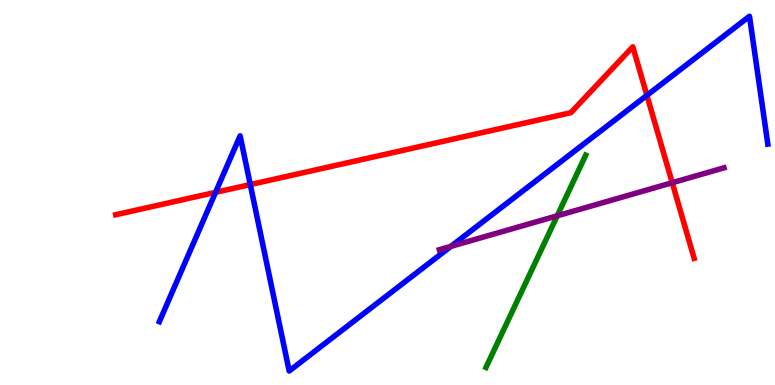[{'lines': ['blue', 'red'], 'intersections': [{'x': 2.78, 'y': 5.0}, {'x': 3.23, 'y': 5.21}, {'x': 8.35, 'y': 7.52}]}, {'lines': ['green', 'red'], 'intersections': []}, {'lines': ['purple', 'red'], 'intersections': [{'x': 8.67, 'y': 5.25}]}, {'lines': ['blue', 'green'], 'intersections': []}, {'lines': ['blue', 'purple'], 'intersections': [{'x': 5.82, 'y': 3.6}]}, {'lines': ['green', 'purple'], 'intersections': [{'x': 7.19, 'y': 4.39}]}]